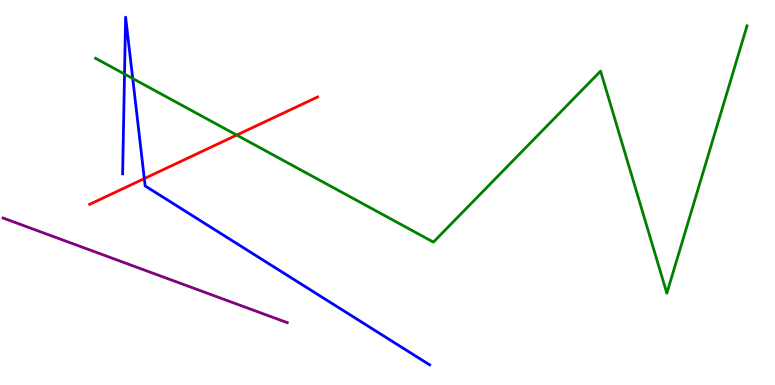[{'lines': ['blue', 'red'], 'intersections': [{'x': 1.86, 'y': 5.36}]}, {'lines': ['green', 'red'], 'intersections': [{'x': 3.05, 'y': 6.49}]}, {'lines': ['purple', 'red'], 'intersections': []}, {'lines': ['blue', 'green'], 'intersections': [{'x': 1.61, 'y': 8.08}, {'x': 1.71, 'y': 7.96}]}, {'lines': ['blue', 'purple'], 'intersections': []}, {'lines': ['green', 'purple'], 'intersections': []}]